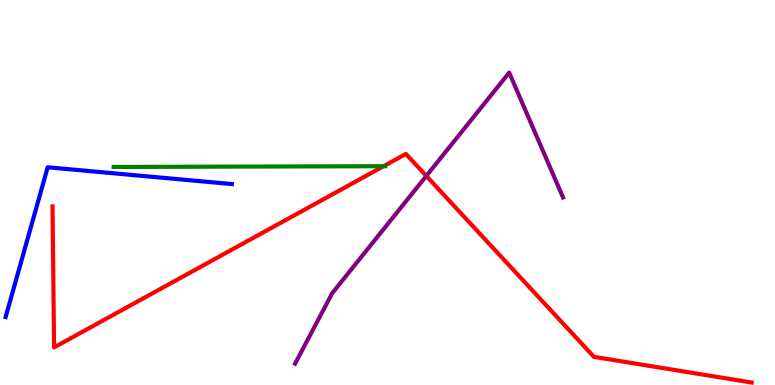[{'lines': ['blue', 'red'], 'intersections': []}, {'lines': ['green', 'red'], 'intersections': [{'x': 4.95, 'y': 5.68}]}, {'lines': ['purple', 'red'], 'intersections': [{'x': 5.5, 'y': 5.43}]}, {'lines': ['blue', 'green'], 'intersections': []}, {'lines': ['blue', 'purple'], 'intersections': []}, {'lines': ['green', 'purple'], 'intersections': []}]